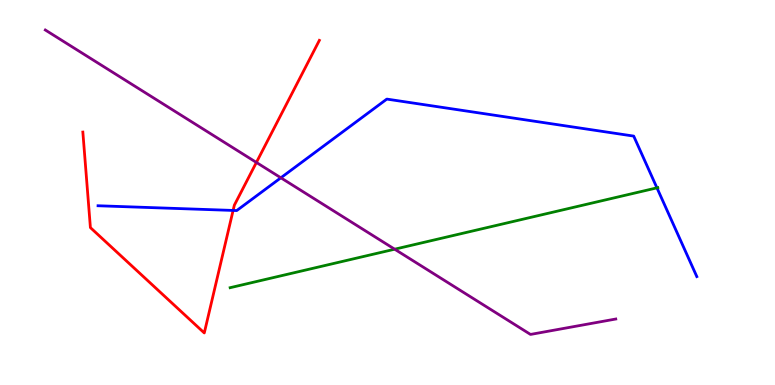[{'lines': ['blue', 'red'], 'intersections': [{'x': 3.01, 'y': 4.53}]}, {'lines': ['green', 'red'], 'intersections': []}, {'lines': ['purple', 'red'], 'intersections': [{'x': 3.31, 'y': 5.78}]}, {'lines': ['blue', 'green'], 'intersections': [{'x': 8.48, 'y': 5.12}]}, {'lines': ['blue', 'purple'], 'intersections': [{'x': 3.62, 'y': 5.38}]}, {'lines': ['green', 'purple'], 'intersections': [{'x': 5.09, 'y': 3.53}]}]